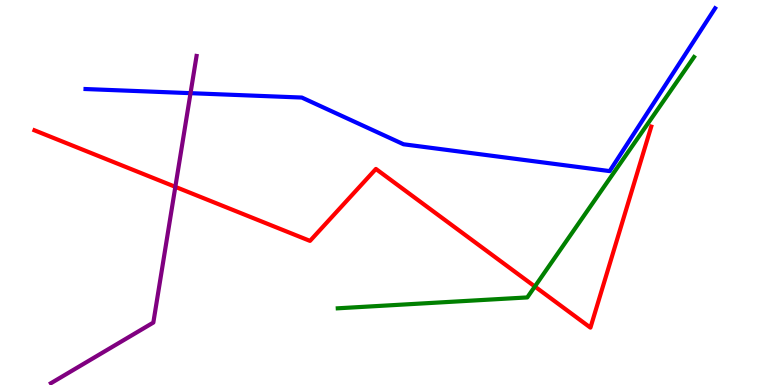[{'lines': ['blue', 'red'], 'intersections': []}, {'lines': ['green', 'red'], 'intersections': [{'x': 6.9, 'y': 2.56}]}, {'lines': ['purple', 'red'], 'intersections': [{'x': 2.26, 'y': 5.15}]}, {'lines': ['blue', 'green'], 'intersections': []}, {'lines': ['blue', 'purple'], 'intersections': [{'x': 2.46, 'y': 7.58}]}, {'lines': ['green', 'purple'], 'intersections': []}]